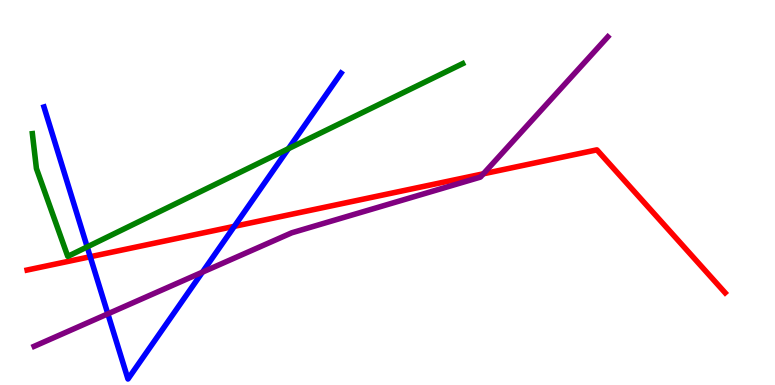[{'lines': ['blue', 'red'], 'intersections': [{'x': 1.16, 'y': 3.33}, {'x': 3.02, 'y': 4.12}]}, {'lines': ['green', 'red'], 'intersections': []}, {'lines': ['purple', 'red'], 'intersections': [{'x': 6.24, 'y': 5.49}]}, {'lines': ['blue', 'green'], 'intersections': [{'x': 1.13, 'y': 3.59}, {'x': 3.72, 'y': 6.14}]}, {'lines': ['blue', 'purple'], 'intersections': [{'x': 1.39, 'y': 1.85}, {'x': 2.61, 'y': 2.93}]}, {'lines': ['green', 'purple'], 'intersections': []}]